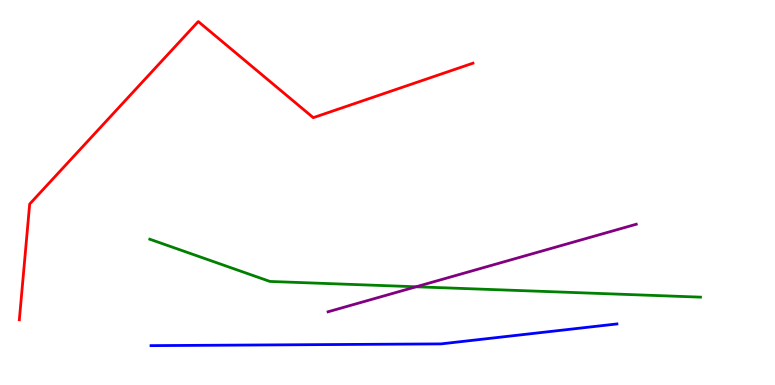[{'lines': ['blue', 'red'], 'intersections': []}, {'lines': ['green', 'red'], 'intersections': []}, {'lines': ['purple', 'red'], 'intersections': []}, {'lines': ['blue', 'green'], 'intersections': []}, {'lines': ['blue', 'purple'], 'intersections': []}, {'lines': ['green', 'purple'], 'intersections': [{'x': 5.37, 'y': 2.55}]}]